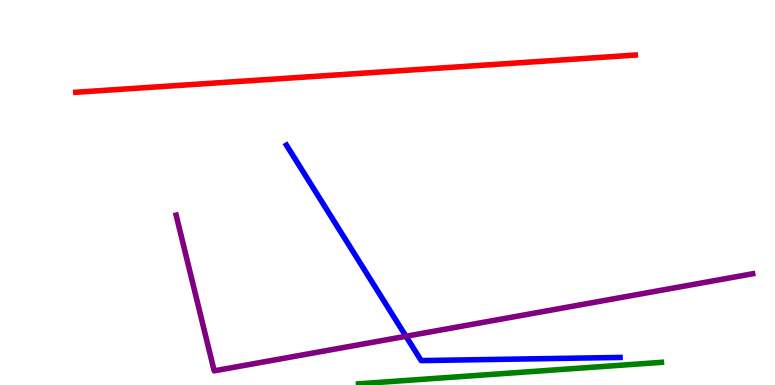[{'lines': ['blue', 'red'], 'intersections': []}, {'lines': ['green', 'red'], 'intersections': []}, {'lines': ['purple', 'red'], 'intersections': []}, {'lines': ['blue', 'green'], 'intersections': []}, {'lines': ['blue', 'purple'], 'intersections': [{'x': 5.24, 'y': 1.27}]}, {'lines': ['green', 'purple'], 'intersections': []}]